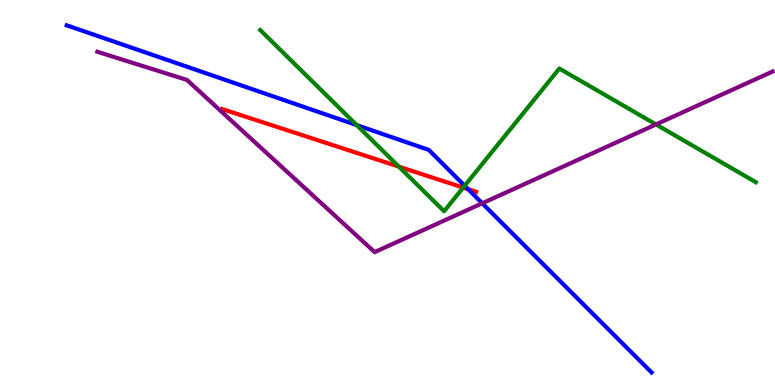[{'lines': ['blue', 'red'], 'intersections': [{'x': 6.04, 'y': 5.09}]}, {'lines': ['green', 'red'], 'intersections': [{'x': 5.15, 'y': 5.67}, {'x': 5.98, 'y': 5.13}]}, {'lines': ['purple', 'red'], 'intersections': []}, {'lines': ['blue', 'green'], 'intersections': [{'x': 4.6, 'y': 6.75}, {'x': 6.0, 'y': 5.18}]}, {'lines': ['blue', 'purple'], 'intersections': [{'x': 6.22, 'y': 4.72}]}, {'lines': ['green', 'purple'], 'intersections': [{'x': 8.46, 'y': 6.77}]}]